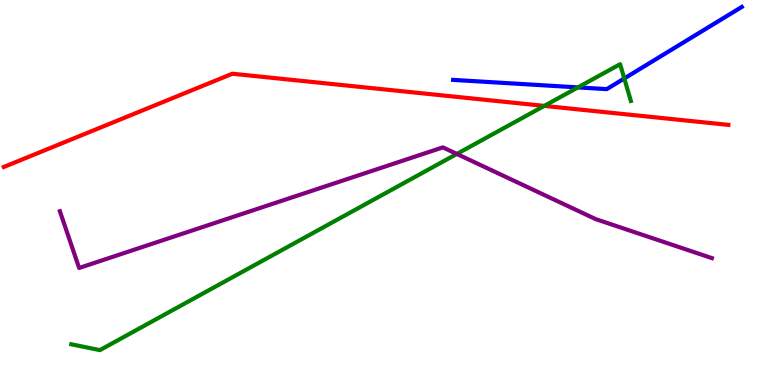[{'lines': ['blue', 'red'], 'intersections': []}, {'lines': ['green', 'red'], 'intersections': [{'x': 7.02, 'y': 7.25}]}, {'lines': ['purple', 'red'], 'intersections': []}, {'lines': ['blue', 'green'], 'intersections': [{'x': 7.46, 'y': 7.73}, {'x': 8.06, 'y': 7.96}]}, {'lines': ['blue', 'purple'], 'intersections': []}, {'lines': ['green', 'purple'], 'intersections': [{'x': 5.89, 'y': 6.0}]}]